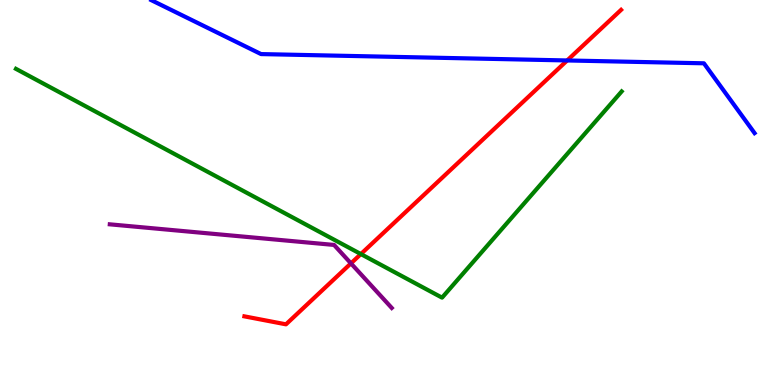[{'lines': ['blue', 'red'], 'intersections': [{'x': 7.32, 'y': 8.43}]}, {'lines': ['green', 'red'], 'intersections': [{'x': 4.66, 'y': 3.4}]}, {'lines': ['purple', 'red'], 'intersections': [{'x': 4.53, 'y': 3.16}]}, {'lines': ['blue', 'green'], 'intersections': []}, {'lines': ['blue', 'purple'], 'intersections': []}, {'lines': ['green', 'purple'], 'intersections': []}]